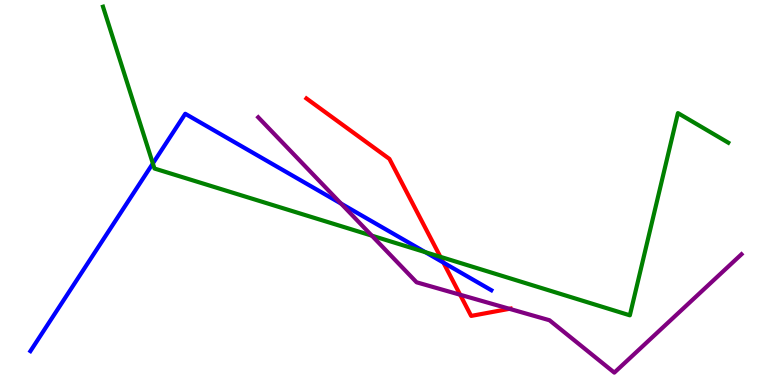[{'lines': ['blue', 'red'], 'intersections': [{'x': 5.72, 'y': 3.18}]}, {'lines': ['green', 'red'], 'intersections': [{'x': 5.68, 'y': 3.33}]}, {'lines': ['purple', 'red'], 'intersections': [{'x': 5.94, 'y': 2.34}, {'x': 6.57, 'y': 1.98}]}, {'lines': ['blue', 'green'], 'intersections': [{'x': 1.97, 'y': 5.75}, {'x': 5.49, 'y': 3.45}]}, {'lines': ['blue', 'purple'], 'intersections': [{'x': 4.4, 'y': 4.71}]}, {'lines': ['green', 'purple'], 'intersections': [{'x': 4.8, 'y': 3.88}]}]